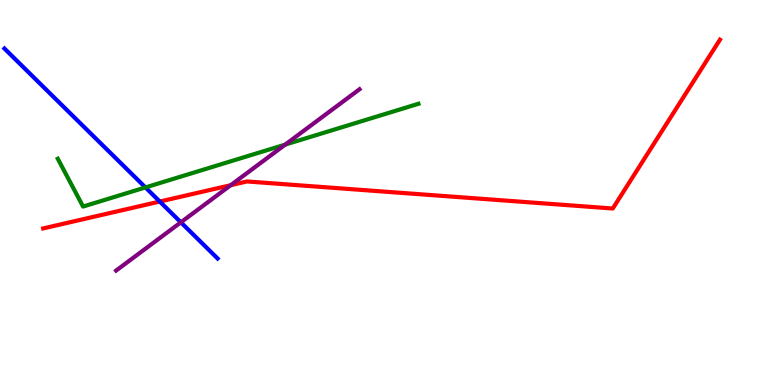[{'lines': ['blue', 'red'], 'intersections': [{'x': 2.06, 'y': 4.77}]}, {'lines': ['green', 'red'], 'intersections': []}, {'lines': ['purple', 'red'], 'intersections': [{'x': 2.98, 'y': 5.19}]}, {'lines': ['blue', 'green'], 'intersections': [{'x': 1.88, 'y': 5.13}]}, {'lines': ['blue', 'purple'], 'intersections': [{'x': 2.33, 'y': 4.23}]}, {'lines': ['green', 'purple'], 'intersections': [{'x': 3.68, 'y': 6.24}]}]